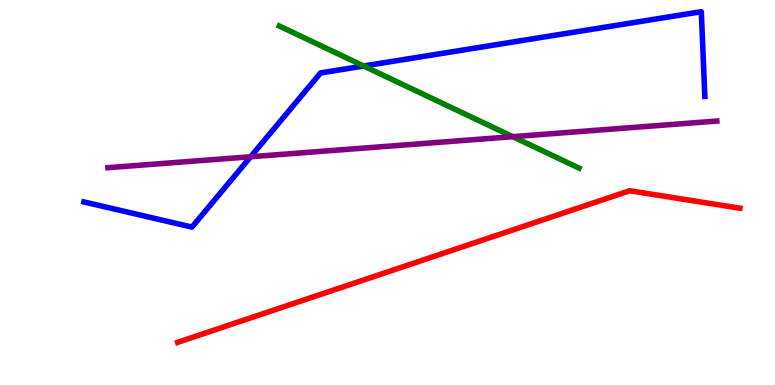[{'lines': ['blue', 'red'], 'intersections': []}, {'lines': ['green', 'red'], 'intersections': []}, {'lines': ['purple', 'red'], 'intersections': []}, {'lines': ['blue', 'green'], 'intersections': [{'x': 4.69, 'y': 8.29}]}, {'lines': ['blue', 'purple'], 'intersections': [{'x': 3.23, 'y': 5.93}]}, {'lines': ['green', 'purple'], 'intersections': [{'x': 6.62, 'y': 6.45}]}]